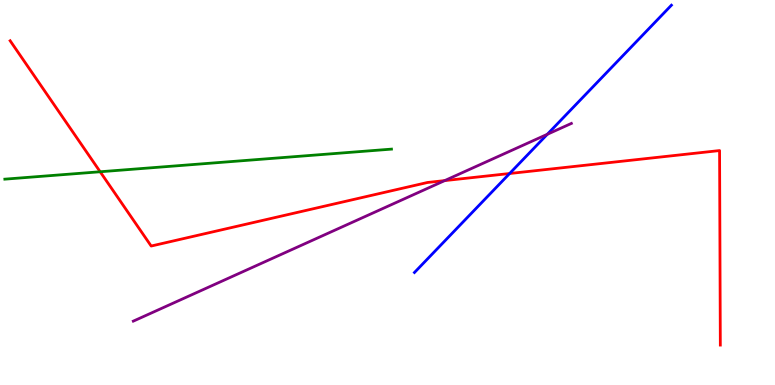[{'lines': ['blue', 'red'], 'intersections': [{'x': 6.58, 'y': 5.49}]}, {'lines': ['green', 'red'], 'intersections': [{'x': 1.29, 'y': 5.54}]}, {'lines': ['purple', 'red'], 'intersections': [{'x': 5.74, 'y': 5.31}]}, {'lines': ['blue', 'green'], 'intersections': []}, {'lines': ['blue', 'purple'], 'intersections': [{'x': 7.06, 'y': 6.51}]}, {'lines': ['green', 'purple'], 'intersections': []}]